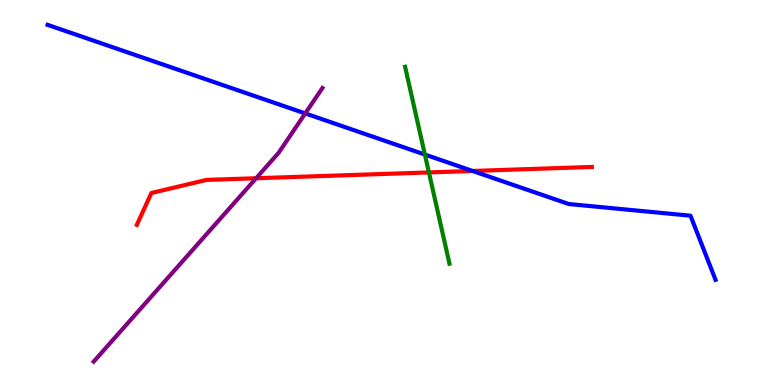[{'lines': ['blue', 'red'], 'intersections': [{'x': 6.1, 'y': 5.56}]}, {'lines': ['green', 'red'], 'intersections': [{'x': 5.53, 'y': 5.52}]}, {'lines': ['purple', 'red'], 'intersections': [{'x': 3.3, 'y': 5.37}]}, {'lines': ['blue', 'green'], 'intersections': [{'x': 5.48, 'y': 5.99}]}, {'lines': ['blue', 'purple'], 'intersections': [{'x': 3.94, 'y': 7.05}]}, {'lines': ['green', 'purple'], 'intersections': []}]